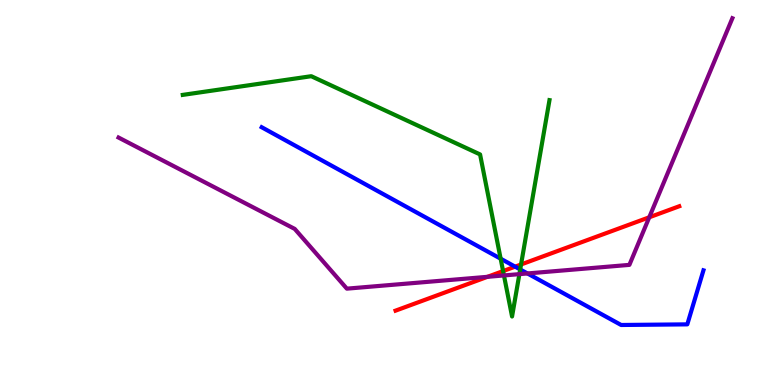[{'lines': ['blue', 'red'], 'intersections': [{'x': 6.65, 'y': 3.07}]}, {'lines': ['green', 'red'], 'intersections': [{'x': 6.49, 'y': 2.96}, {'x': 6.72, 'y': 3.13}]}, {'lines': ['purple', 'red'], 'intersections': [{'x': 6.29, 'y': 2.81}, {'x': 8.38, 'y': 4.36}]}, {'lines': ['blue', 'green'], 'intersections': [{'x': 6.46, 'y': 3.28}, {'x': 6.71, 'y': 3.0}]}, {'lines': ['blue', 'purple'], 'intersections': [{'x': 6.81, 'y': 2.9}]}, {'lines': ['green', 'purple'], 'intersections': [{'x': 6.5, 'y': 2.85}, {'x': 6.7, 'y': 2.88}]}]